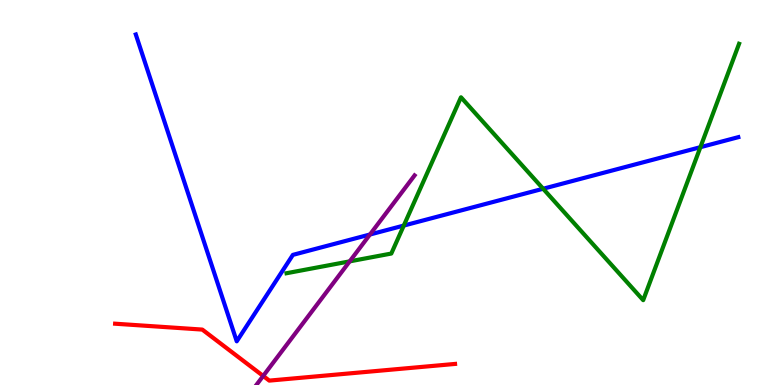[{'lines': ['blue', 'red'], 'intersections': []}, {'lines': ['green', 'red'], 'intersections': []}, {'lines': ['purple', 'red'], 'intersections': [{'x': 3.4, 'y': 0.235}]}, {'lines': ['blue', 'green'], 'intersections': [{'x': 5.21, 'y': 4.14}, {'x': 7.01, 'y': 5.1}, {'x': 9.04, 'y': 6.18}]}, {'lines': ['blue', 'purple'], 'intersections': [{'x': 4.77, 'y': 3.91}]}, {'lines': ['green', 'purple'], 'intersections': [{'x': 4.51, 'y': 3.21}]}]